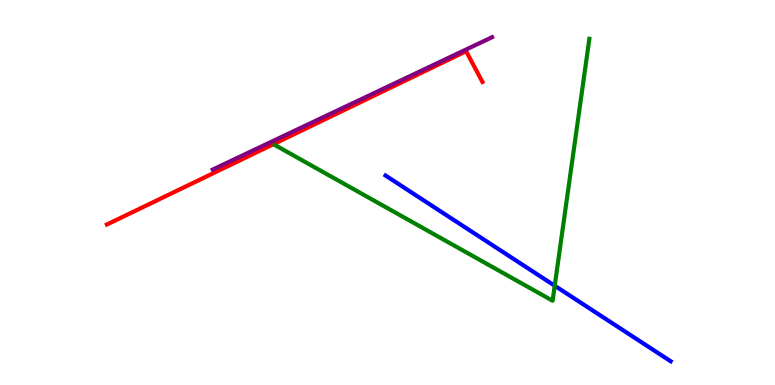[{'lines': ['blue', 'red'], 'intersections': []}, {'lines': ['green', 'red'], 'intersections': []}, {'lines': ['purple', 'red'], 'intersections': []}, {'lines': ['blue', 'green'], 'intersections': [{'x': 7.16, 'y': 2.58}]}, {'lines': ['blue', 'purple'], 'intersections': []}, {'lines': ['green', 'purple'], 'intersections': []}]